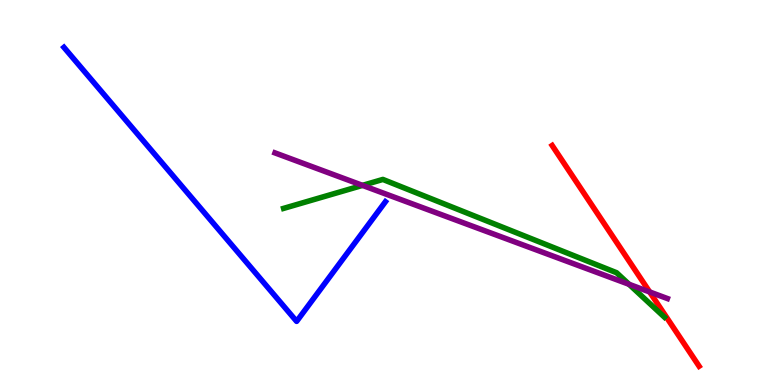[{'lines': ['blue', 'red'], 'intersections': []}, {'lines': ['green', 'red'], 'intersections': []}, {'lines': ['purple', 'red'], 'intersections': [{'x': 8.38, 'y': 2.42}]}, {'lines': ['blue', 'green'], 'intersections': []}, {'lines': ['blue', 'purple'], 'intersections': []}, {'lines': ['green', 'purple'], 'intersections': [{'x': 4.68, 'y': 5.18}, {'x': 8.12, 'y': 2.62}]}]